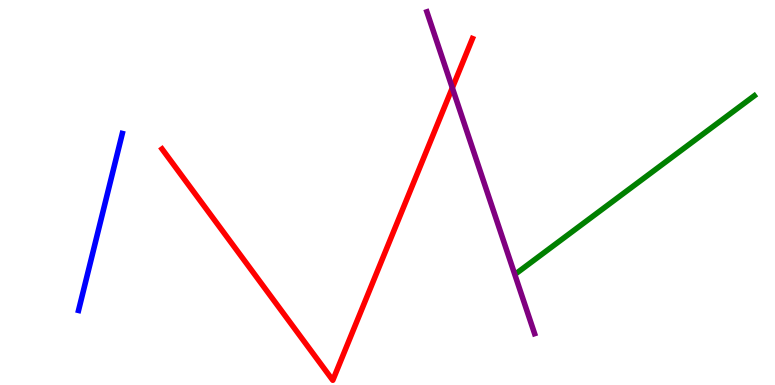[{'lines': ['blue', 'red'], 'intersections': []}, {'lines': ['green', 'red'], 'intersections': []}, {'lines': ['purple', 'red'], 'intersections': [{'x': 5.84, 'y': 7.72}]}, {'lines': ['blue', 'green'], 'intersections': []}, {'lines': ['blue', 'purple'], 'intersections': []}, {'lines': ['green', 'purple'], 'intersections': []}]